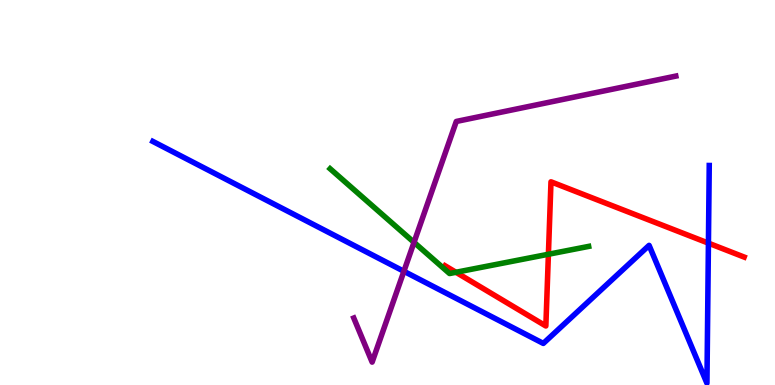[{'lines': ['blue', 'red'], 'intersections': [{'x': 9.14, 'y': 3.68}]}, {'lines': ['green', 'red'], 'intersections': [{'x': 5.88, 'y': 2.93}, {'x': 7.08, 'y': 3.4}]}, {'lines': ['purple', 'red'], 'intersections': []}, {'lines': ['blue', 'green'], 'intersections': []}, {'lines': ['blue', 'purple'], 'intersections': [{'x': 5.21, 'y': 2.95}]}, {'lines': ['green', 'purple'], 'intersections': [{'x': 5.34, 'y': 3.71}]}]